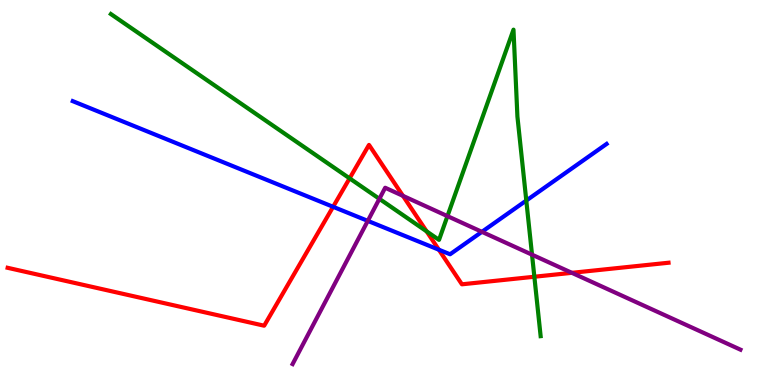[{'lines': ['blue', 'red'], 'intersections': [{'x': 4.3, 'y': 4.63}, {'x': 5.66, 'y': 3.51}]}, {'lines': ['green', 'red'], 'intersections': [{'x': 4.51, 'y': 5.37}, {'x': 5.5, 'y': 3.99}, {'x': 6.89, 'y': 2.81}]}, {'lines': ['purple', 'red'], 'intersections': [{'x': 5.2, 'y': 4.91}, {'x': 7.38, 'y': 2.91}]}, {'lines': ['blue', 'green'], 'intersections': [{'x': 6.79, 'y': 4.79}]}, {'lines': ['blue', 'purple'], 'intersections': [{'x': 4.75, 'y': 4.26}, {'x': 6.22, 'y': 3.98}]}, {'lines': ['green', 'purple'], 'intersections': [{'x': 4.9, 'y': 4.84}, {'x': 5.77, 'y': 4.39}, {'x': 6.86, 'y': 3.39}]}]